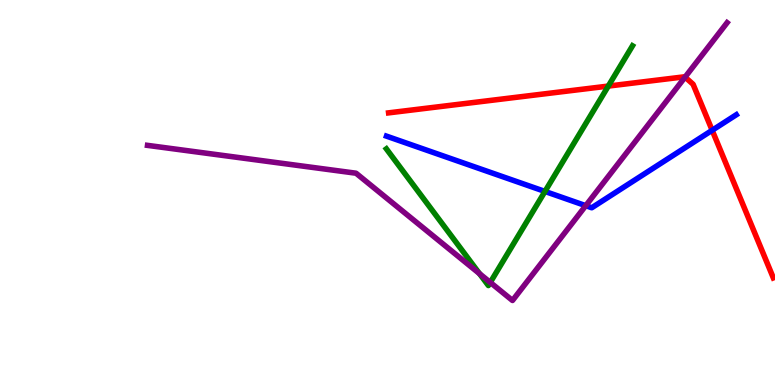[{'lines': ['blue', 'red'], 'intersections': [{'x': 9.19, 'y': 6.62}]}, {'lines': ['green', 'red'], 'intersections': [{'x': 7.85, 'y': 7.76}]}, {'lines': ['purple', 'red'], 'intersections': [{'x': 8.84, 'y': 8.0}]}, {'lines': ['blue', 'green'], 'intersections': [{'x': 7.03, 'y': 5.03}]}, {'lines': ['blue', 'purple'], 'intersections': [{'x': 7.56, 'y': 4.66}]}, {'lines': ['green', 'purple'], 'intersections': [{'x': 6.19, 'y': 2.89}, {'x': 6.33, 'y': 2.66}]}]